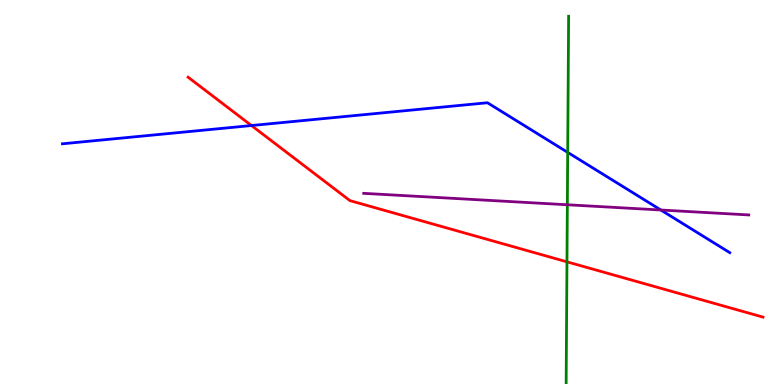[{'lines': ['blue', 'red'], 'intersections': [{'x': 3.24, 'y': 6.74}]}, {'lines': ['green', 'red'], 'intersections': [{'x': 7.32, 'y': 3.2}]}, {'lines': ['purple', 'red'], 'intersections': []}, {'lines': ['blue', 'green'], 'intersections': [{'x': 7.33, 'y': 6.04}]}, {'lines': ['blue', 'purple'], 'intersections': [{'x': 8.53, 'y': 4.55}]}, {'lines': ['green', 'purple'], 'intersections': [{'x': 7.32, 'y': 4.68}]}]